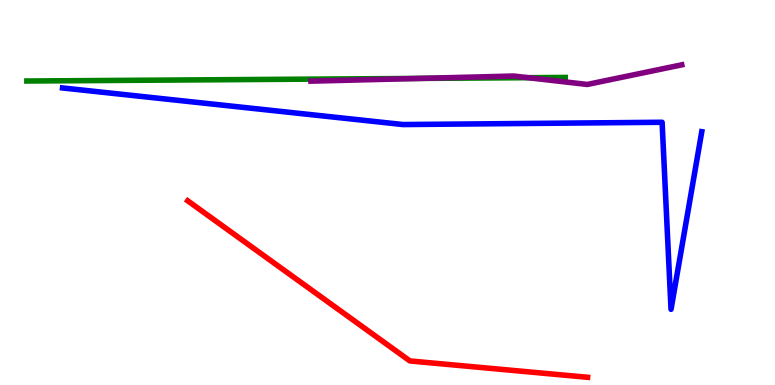[{'lines': ['blue', 'red'], 'intersections': []}, {'lines': ['green', 'red'], 'intersections': []}, {'lines': ['purple', 'red'], 'intersections': []}, {'lines': ['blue', 'green'], 'intersections': []}, {'lines': ['blue', 'purple'], 'intersections': []}, {'lines': ['green', 'purple'], 'intersections': [{'x': 5.42, 'y': 7.96}, {'x': 6.82, 'y': 7.98}]}]